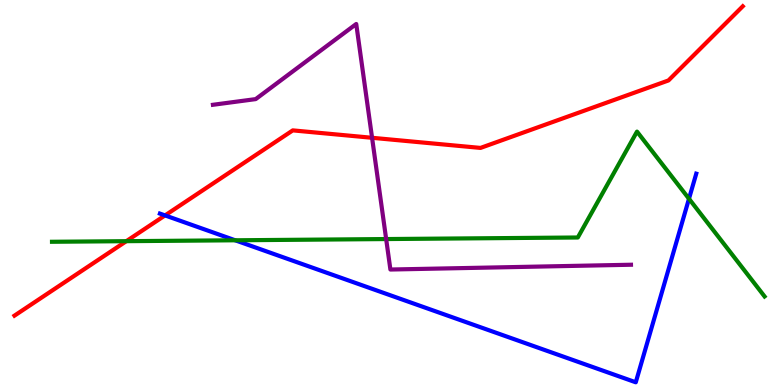[{'lines': ['blue', 'red'], 'intersections': [{'x': 2.13, 'y': 4.4}]}, {'lines': ['green', 'red'], 'intersections': [{'x': 1.63, 'y': 3.74}]}, {'lines': ['purple', 'red'], 'intersections': [{'x': 4.8, 'y': 6.42}]}, {'lines': ['blue', 'green'], 'intersections': [{'x': 3.03, 'y': 3.76}, {'x': 8.89, 'y': 4.84}]}, {'lines': ['blue', 'purple'], 'intersections': []}, {'lines': ['green', 'purple'], 'intersections': [{'x': 4.98, 'y': 3.79}]}]